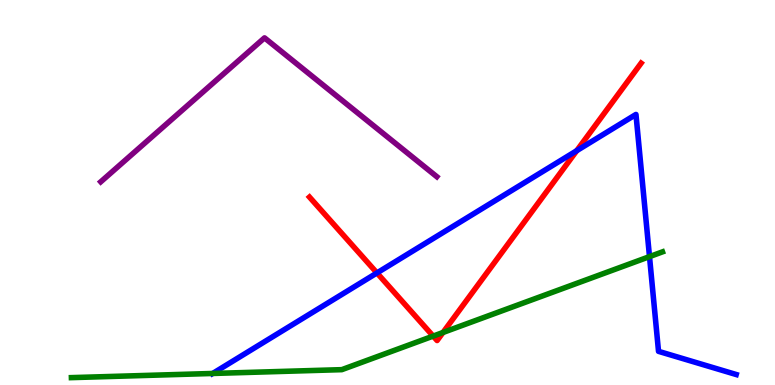[{'lines': ['blue', 'red'], 'intersections': [{'x': 4.86, 'y': 2.91}, {'x': 7.44, 'y': 6.09}]}, {'lines': ['green', 'red'], 'intersections': [{'x': 5.59, 'y': 1.27}, {'x': 5.72, 'y': 1.36}]}, {'lines': ['purple', 'red'], 'intersections': []}, {'lines': ['blue', 'green'], 'intersections': [{'x': 2.74, 'y': 0.3}, {'x': 8.38, 'y': 3.33}]}, {'lines': ['blue', 'purple'], 'intersections': []}, {'lines': ['green', 'purple'], 'intersections': []}]